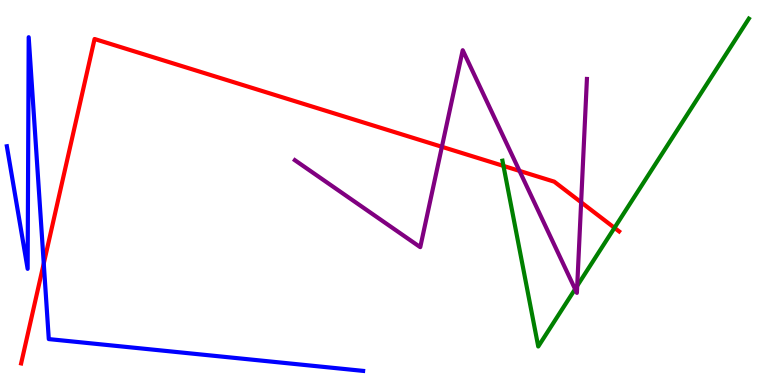[{'lines': ['blue', 'red'], 'intersections': [{'x': 0.565, 'y': 3.16}]}, {'lines': ['green', 'red'], 'intersections': [{'x': 6.5, 'y': 5.69}, {'x': 7.93, 'y': 4.08}]}, {'lines': ['purple', 'red'], 'intersections': [{'x': 5.7, 'y': 6.19}, {'x': 6.7, 'y': 5.56}, {'x': 7.5, 'y': 4.75}]}, {'lines': ['blue', 'green'], 'intersections': []}, {'lines': ['blue', 'purple'], 'intersections': []}, {'lines': ['green', 'purple'], 'intersections': [{'x': 7.42, 'y': 2.49}, {'x': 7.45, 'y': 2.58}]}]